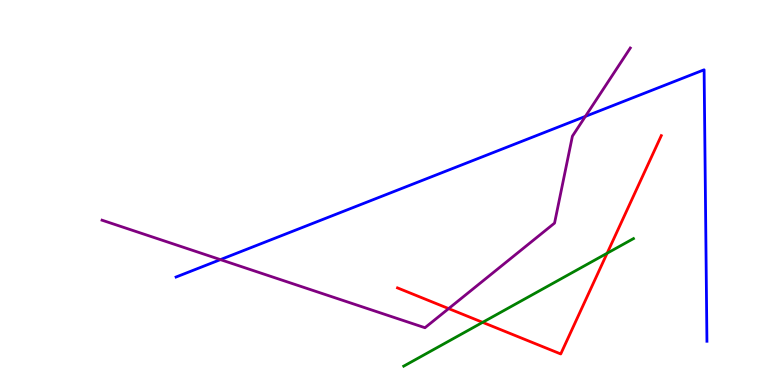[{'lines': ['blue', 'red'], 'intersections': []}, {'lines': ['green', 'red'], 'intersections': [{'x': 6.23, 'y': 1.63}, {'x': 7.83, 'y': 3.42}]}, {'lines': ['purple', 'red'], 'intersections': [{'x': 5.79, 'y': 1.98}]}, {'lines': ['blue', 'green'], 'intersections': []}, {'lines': ['blue', 'purple'], 'intersections': [{'x': 2.84, 'y': 3.26}, {'x': 7.55, 'y': 6.98}]}, {'lines': ['green', 'purple'], 'intersections': []}]